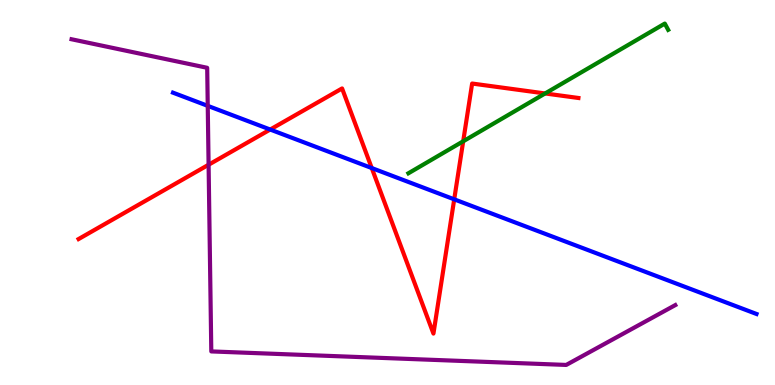[{'lines': ['blue', 'red'], 'intersections': [{'x': 3.49, 'y': 6.64}, {'x': 4.8, 'y': 5.64}, {'x': 5.86, 'y': 4.82}]}, {'lines': ['green', 'red'], 'intersections': [{'x': 5.98, 'y': 6.33}, {'x': 7.03, 'y': 7.57}]}, {'lines': ['purple', 'red'], 'intersections': [{'x': 2.69, 'y': 5.72}]}, {'lines': ['blue', 'green'], 'intersections': []}, {'lines': ['blue', 'purple'], 'intersections': [{'x': 2.68, 'y': 7.25}]}, {'lines': ['green', 'purple'], 'intersections': []}]